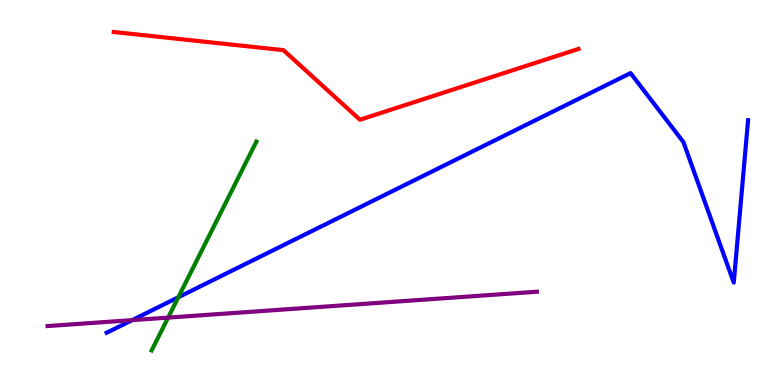[{'lines': ['blue', 'red'], 'intersections': []}, {'lines': ['green', 'red'], 'intersections': []}, {'lines': ['purple', 'red'], 'intersections': []}, {'lines': ['blue', 'green'], 'intersections': [{'x': 2.3, 'y': 2.28}]}, {'lines': ['blue', 'purple'], 'intersections': [{'x': 1.71, 'y': 1.68}]}, {'lines': ['green', 'purple'], 'intersections': [{'x': 2.17, 'y': 1.75}]}]